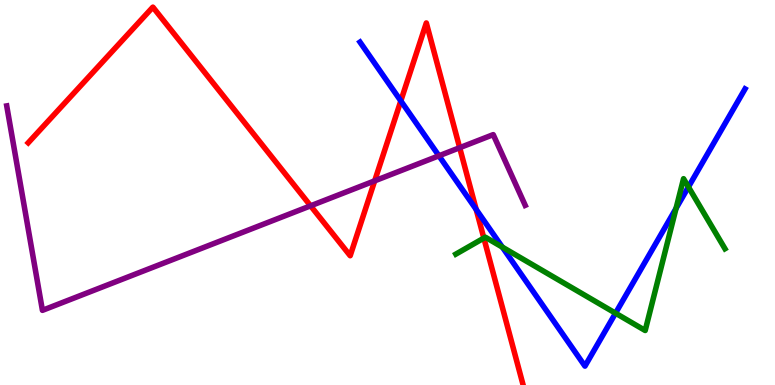[{'lines': ['blue', 'red'], 'intersections': [{'x': 5.17, 'y': 7.38}, {'x': 6.14, 'y': 4.56}]}, {'lines': ['green', 'red'], 'intersections': [{'x': 6.24, 'y': 3.82}]}, {'lines': ['purple', 'red'], 'intersections': [{'x': 4.01, 'y': 4.65}, {'x': 4.83, 'y': 5.3}, {'x': 5.93, 'y': 6.16}]}, {'lines': ['blue', 'green'], 'intersections': [{'x': 6.48, 'y': 3.58}, {'x': 7.94, 'y': 1.87}, {'x': 8.72, 'y': 4.59}, {'x': 8.88, 'y': 5.14}]}, {'lines': ['blue', 'purple'], 'intersections': [{'x': 5.66, 'y': 5.95}]}, {'lines': ['green', 'purple'], 'intersections': []}]